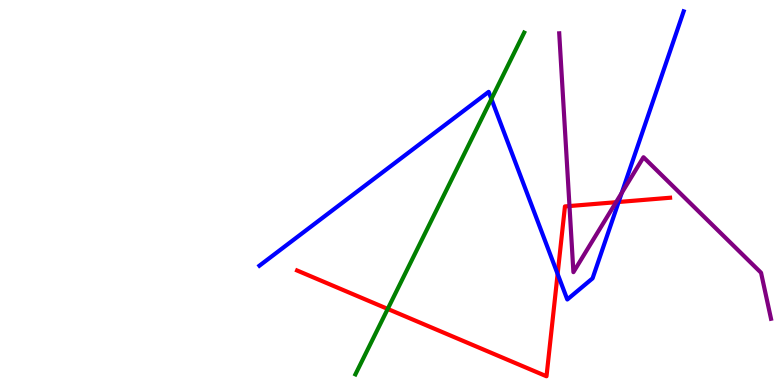[{'lines': ['blue', 'red'], 'intersections': [{'x': 7.2, 'y': 2.88}, {'x': 7.98, 'y': 4.75}]}, {'lines': ['green', 'red'], 'intersections': [{'x': 5.0, 'y': 1.98}]}, {'lines': ['purple', 'red'], 'intersections': [{'x': 7.35, 'y': 4.65}, {'x': 7.95, 'y': 4.75}]}, {'lines': ['blue', 'green'], 'intersections': [{'x': 6.34, 'y': 7.43}]}, {'lines': ['blue', 'purple'], 'intersections': [{'x': 8.02, 'y': 4.99}]}, {'lines': ['green', 'purple'], 'intersections': []}]